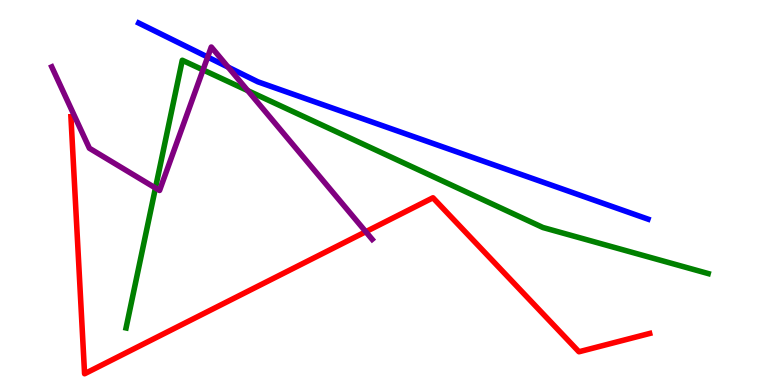[{'lines': ['blue', 'red'], 'intersections': []}, {'lines': ['green', 'red'], 'intersections': []}, {'lines': ['purple', 'red'], 'intersections': [{'x': 4.72, 'y': 3.98}]}, {'lines': ['blue', 'green'], 'intersections': []}, {'lines': ['blue', 'purple'], 'intersections': [{'x': 2.68, 'y': 8.52}, {'x': 2.94, 'y': 8.26}]}, {'lines': ['green', 'purple'], 'intersections': [{'x': 2.01, 'y': 5.12}, {'x': 2.62, 'y': 8.18}, {'x': 3.2, 'y': 7.65}]}]